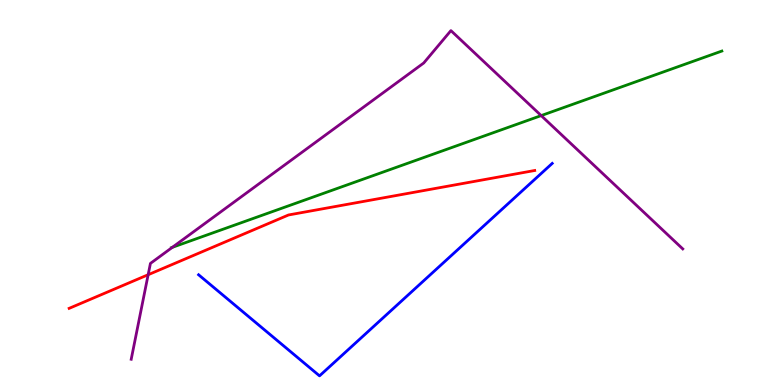[{'lines': ['blue', 'red'], 'intersections': []}, {'lines': ['green', 'red'], 'intersections': []}, {'lines': ['purple', 'red'], 'intersections': [{'x': 1.91, 'y': 2.86}]}, {'lines': ['blue', 'green'], 'intersections': []}, {'lines': ['blue', 'purple'], 'intersections': []}, {'lines': ['green', 'purple'], 'intersections': [{'x': 2.22, 'y': 3.58}, {'x': 6.98, 'y': 7.0}]}]